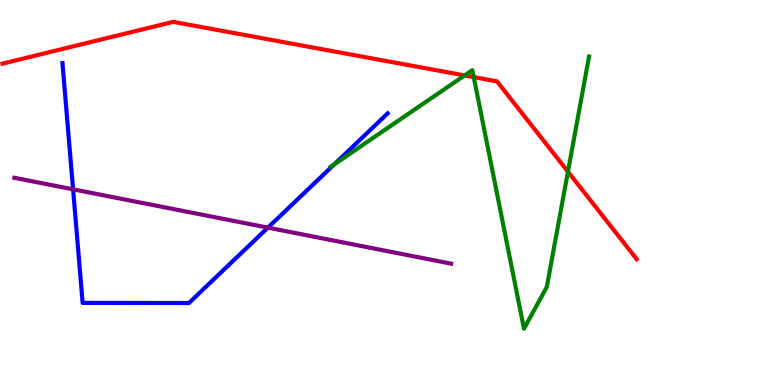[{'lines': ['blue', 'red'], 'intersections': []}, {'lines': ['green', 'red'], 'intersections': [{'x': 6.0, 'y': 8.04}, {'x': 6.11, 'y': 8.0}, {'x': 7.33, 'y': 5.54}]}, {'lines': ['purple', 'red'], 'intersections': []}, {'lines': ['blue', 'green'], 'intersections': [{'x': 4.31, 'y': 5.73}]}, {'lines': ['blue', 'purple'], 'intersections': [{'x': 0.943, 'y': 5.08}, {'x': 3.46, 'y': 4.09}]}, {'lines': ['green', 'purple'], 'intersections': []}]